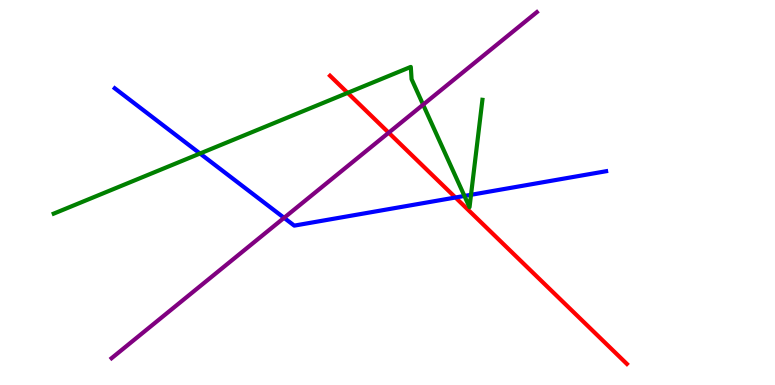[{'lines': ['blue', 'red'], 'intersections': [{'x': 5.88, 'y': 4.87}]}, {'lines': ['green', 'red'], 'intersections': [{'x': 4.49, 'y': 7.59}]}, {'lines': ['purple', 'red'], 'intersections': [{'x': 5.02, 'y': 6.55}]}, {'lines': ['blue', 'green'], 'intersections': [{'x': 2.58, 'y': 6.01}, {'x': 5.99, 'y': 4.91}, {'x': 6.08, 'y': 4.94}]}, {'lines': ['blue', 'purple'], 'intersections': [{'x': 3.67, 'y': 4.34}]}, {'lines': ['green', 'purple'], 'intersections': [{'x': 5.46, 'y': 7.28}]}]